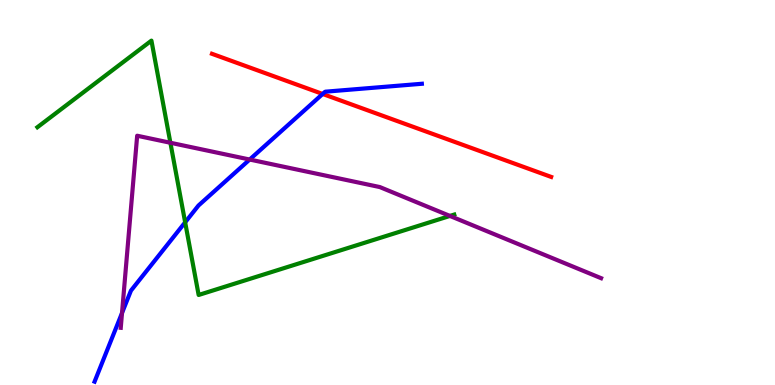[{'lines': ['blue', 'red'], 'intersections': [{'x': 4.16, 'y': 7.56}]}, {'lines': ['green', 'red'], 'intersections': []}, {'lines': ['purple', 'red'], 'intersections': []}, {'lines': ['blue', 'green'], 'intersections': [{'x': 2.39, 'y': 4.23}]}, {'lines': ['blue', 'purple'], 'intersections': [{'x': 1.57, 'y': 1.87}, {'x': 3.22, 'y': 5.86}]}, {'lines': ['green', 'purple'], 'intersections': [{'x': 2.2, 'y': 6.29}, {'x': 5.81, 'y': 4.39}]}]